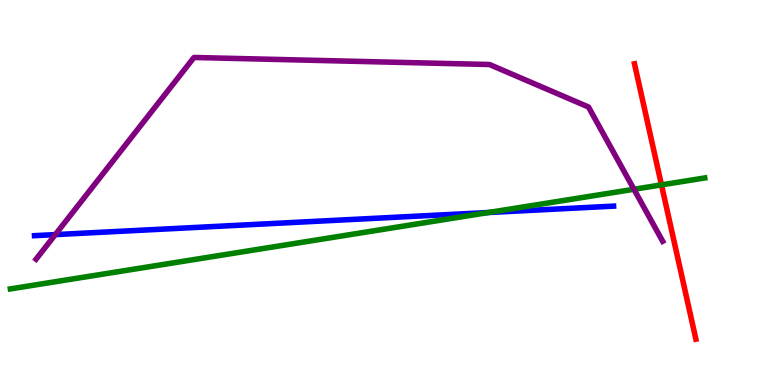[{'lines': ['blue', 'red'], 'intersections': []}, {'lines': ['green', 'red'], 'intersections': [{'x': 8.54, 'y': 5.2}]}, {'lines': ['purple', 'red'], 'intersections': []}, {'lines': ['blue', 'green'], 'intersections': [{'x': 6.3, 'y': 4.48}]}, {'lines': ['blue', 'purple'], 'intersections': [{'x': 0.714, 'y': 3.91}]}, {'lines': ['green', 'purple'], 'intersections': [{'x': 8.18, 'y': 5.08}]}]